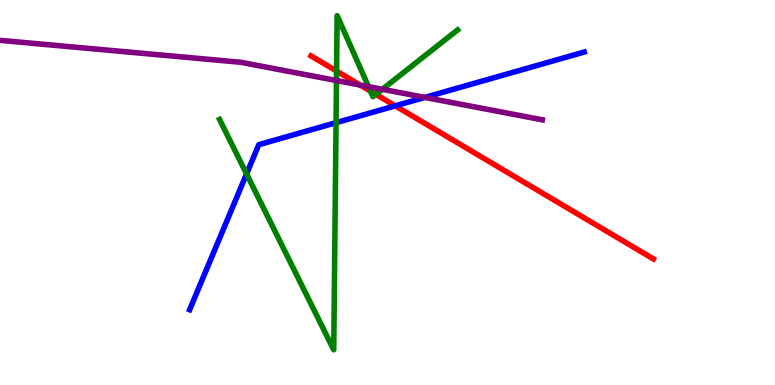[{'lines': ['blue', 'red'], 'intersections': [{'x': 5.1, 'y': 7.25}]}, {'lines': ['green', 'red'], 'intersections': [{'x': 4.34, 'y': 8.15}, {'x': 4.78, 'y': 7.63}, {'x': 4.85, 'y': 7.55}]}, {'lines': ['purple', 'red'], 'intersections': [{'x': 4.65, 'y': 7.79}]}, {'lines': ['blue', 'green'], 'intersections': [{'x': 3.18, 'y': 5.48}, {'x': 4.34, 'y': 6.81}]}, {'lines': ['blue', 'purple'], 'intersections': [{'x': 5.48, 'y': 7.47}]}, {'lines': ['green', 'purple'], 'intersections': [{'x': 4.34, 'y': 7.91}, {'x': 4.75, 'y': 7.75}, {'x': 4.93, 'y': 7.68}]}]